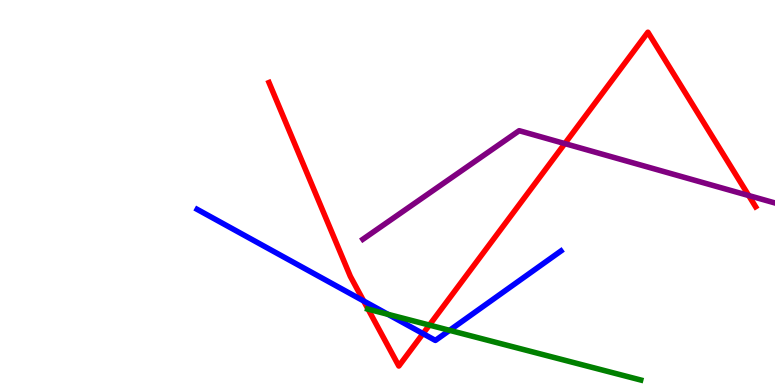[{'lines': ['blue', 'red'], 'intersections': [{'x': 4.69, 'y': 2.18}, {'x': 5.46, 'y': 1.33}]}, {'lines': ['green', 'red'], 'intersections': [{'x': 4.75, 'y': 1.97}, {'x': 5.54, 'y': 1.56}]}, {'lines': ['purple', 'red'], 'intersections': [{'x': 7.29, 'y': 6.27}, {'x': 9.66, 'y': 4.92}]}, {'lines': ['blue', 'green'], 'intersections': [{'x': 5.01, 'y': 1.84}, {'x': 5.8, 'y': 1.42}]}, {'lines': ['blue', 'purple'], 'intersections': []}, {'lines': ['green', 'purple'], 'intersections': []}]